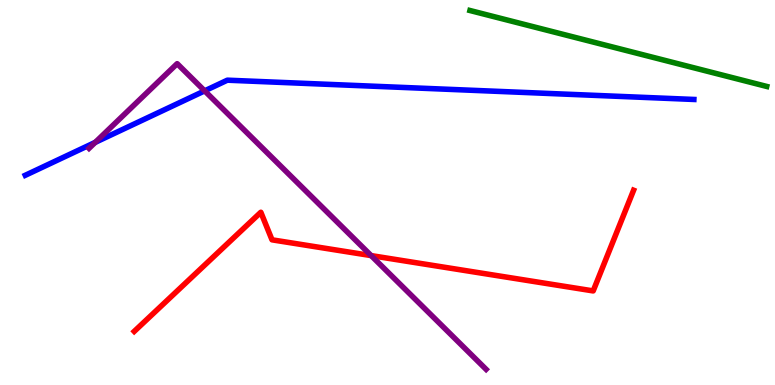[{'lines': ['blue', 'red'], 'intersections': []}, {'lines': ['green', 'red'], 'intersections': []}, {'lines': ['purple', 'red'], 'intersections': [{'x': 4.79, 'y': 3.36}]}, {'lines': ['blue', 'green'], 'intersections': []}, {'lines': ['blue', 'purple'], 'intersections': [{'x': 1.23, 'y': 6.3}, {'x': 2.64, 'y': 7.64}]}, {'lines': ['green', 'purple'], 'intersections': []}]